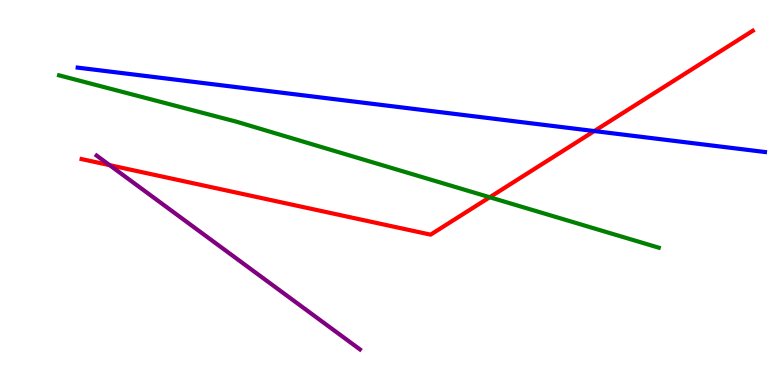[{'lines': ['blue', 'red'], 'intersections': [{'x': 7.67, 'y': 6.6}]}, {'lines': ['green', 'red'], 'intersections': [{'x': 6.32, 'y': 4.88}]}, {'lines': ['purple', 'red'], 'intersections': [{'x': 1.41, 'y': 5.71}]}, {'lines': ['blue', 'green'], 'intersections': []}, {'lines': ['blue', 'purple'], 'intersections': []}, {'lines': ['green', 'purple'], 'intersections': []}]